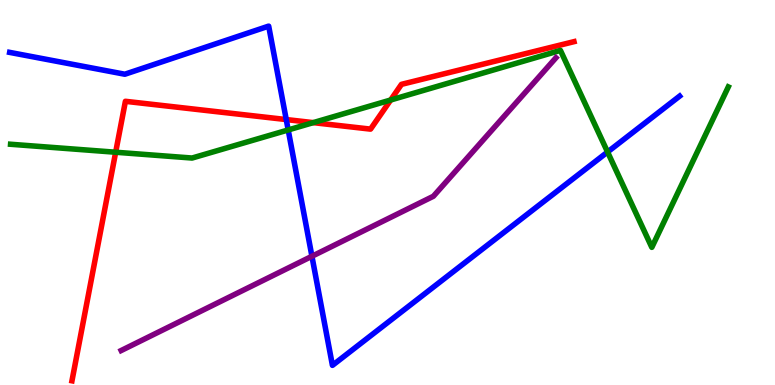[{'lines': ['blue', 'red'], 'intersections': [{'x': 3.69, 'y': 6.89}]}, {'lines': ['green', 'red'], 'intersections': [{'x': 1.49, 'y': 6.05}, {'x': 4.04, 'y': 6.81}, {'x': 5.04, 'y': 7.4}]}, {'lines': ['purple', 'red'], 'intersections': []}, {'lines': ['blue', 'green'], 'intersections': [{'x': 3.72, 'y': 6.62}, {'x': 7.84, 'y': 6.05}]}, {'lines': ['blue', 'purple'], 'intersections': [{'x': 4.02, 'y': 3.34}]}, {'lines': ['green', 'purple'], 'intersections': []}]